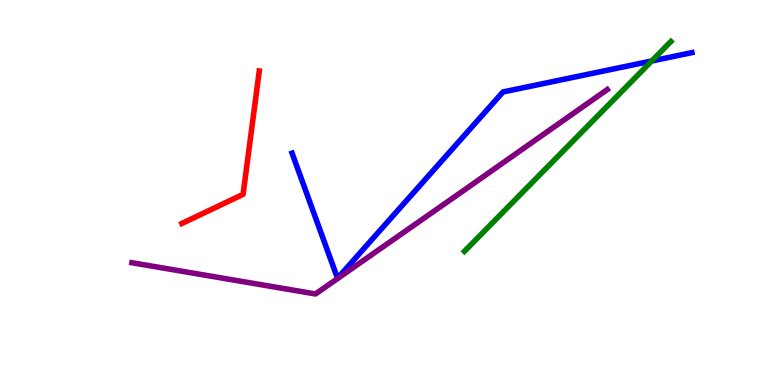[{'lines': ['blue', 'red'], 'intersections': []}, {'lines': ['green', 'red'], 'intersections': []}, {'lines': ['purple', 'red'], 'intersections': []}, {'lines': ['blue', 'green'], 'intersections': [{'x': 8.41, 'y': 8.42}]}, {'lines': ['blue', 'purple'], 'intersections': []}, {'lines': ['green', 'purple'], 'intersections': []}]